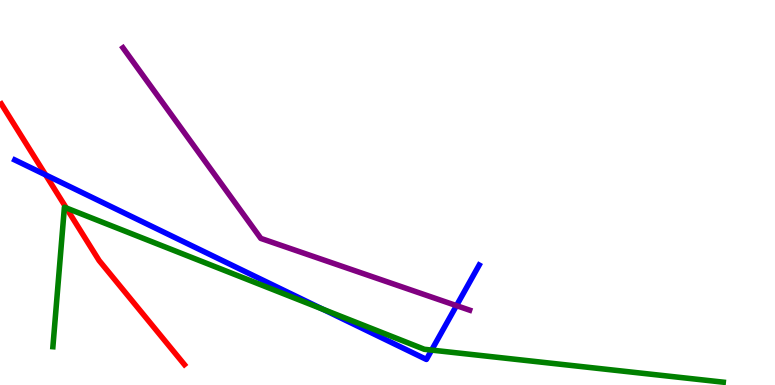[{'lines': ['blue', 'red'], 'intersections': [{'x': 0.589, 'y': 5.46}]}, {'lines': ['green', 'red'], 'intersections': [{'x': 0.855, 'y': 4.6}]}, {'lines': ['purple', 'red'], 'intersections': []}, {'lines': ['blue', 'green'], 'intersections': [{'x': 4.16, 'y': 1.97}, {'x': 5.57, 'y': 0.907}]}, {'lines': ['blue', 'purple'], 'intersections': [{'x': 5.89, 'y': 2.06}]}, {'lines': ['green', 'purple'], 'intersections': []}]